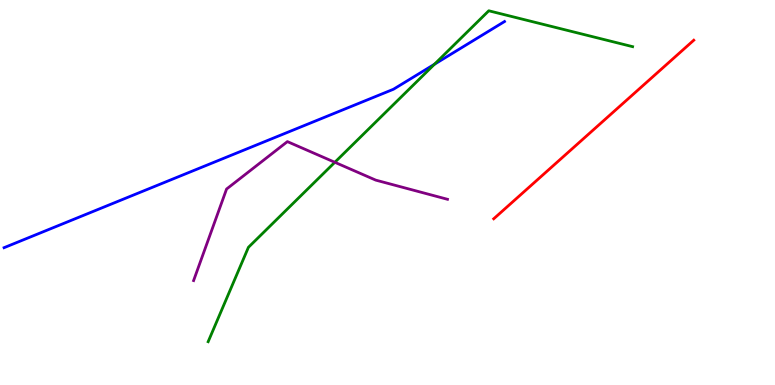[{'lines': ['blue', 'red'], 'intersections': []}, {'lines': ['green', 'red'], 'intersections': []}, {'lines': ['purple', 'red'], 'intersections': []}, {'lines': ['blue', 'green'], 'intersections': [{'x': 5.61, 'y': 8.33}]}, {'lines': ['blue', 'purple'], 'intersections': []}, {'lines': ['green', 'purple'], 'intersections': [{'x': 4.32, 'y': 5.78}]}]